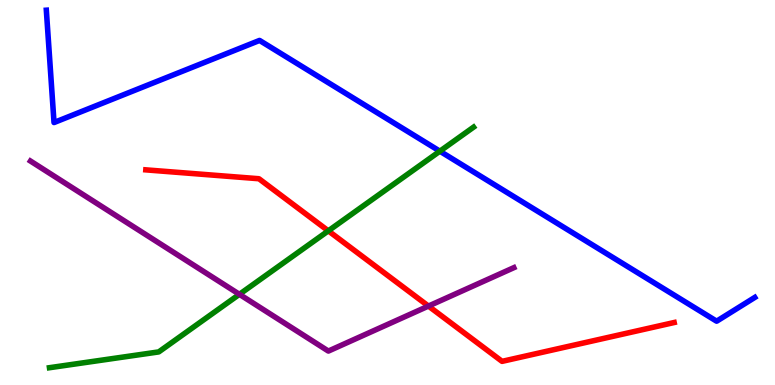[{'lines': ['blue', 'red'], 'intersections': []}, {'lines': ['green', 'red'], 'intersections': [{'x': 4.24, 'y': 4.0}]}, {'lines': ['purple', 'red'], 'intersections': [{'x': 5.53, 'y': 2.05}]}, {'lines': ['blue', 'green'], 'intersections': [{'x': 5.68, 'y': 6.07}]}, {'lines': ['blue', 'purple'], 'intersections': []}, {'lines': ['green', 'purple'], 'intersections': [{'x': 3.09, 'y': 2.36}]}]